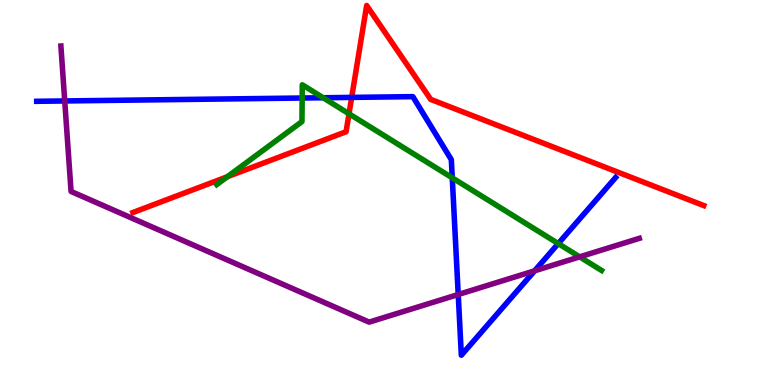[{'lines': ['blue', 'red'], 'intersections': [{'x': 4.54, 'y': 7.47}]}, {'lines': ['green', 'red'], 'intersections': [{'x': 2.93, 'y': 5.41}, {'x': 4.5, 'y': 7.04}]}, {'lines': ['purple', 'red'], 'intersections': []}, {'lines': ['blue', 'green'], 'intersections': [{'x': 3.9, 'y': 7.45}, {'x': 4.17, 'y': 7.46}, {'x': 5.84, 'y': 5.38}, {'x': 7.2, 'y': 3.67}]}, {'lines': ['blue', 'purple'], 'intersections': [{'x': 0.835, 'y': 7.38}, {'x': 5.91, 'y': 2.35}, {'x': 6.9, 'y': 2.97}]}, {'lines': ['green', 'purple'], 'intersections': [{'x': 7.48, 'y': 3.33}]}]